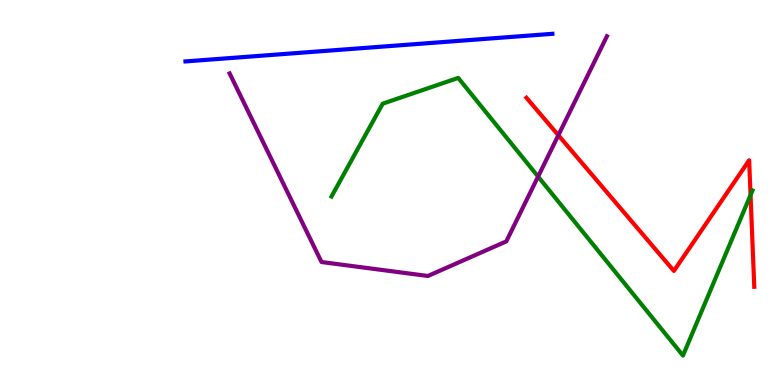[{'lines': ['blue', 'red'], 'intersections': []}, {'lines': ['green', 'red'], 'intersections': [{'x': 9.68, 'y': 4.93}]}, {'lines': ['purple', 'red'], 'intersections': [{'x': 7.2, 'y': 6.49}]}, {'lines': ['blue', 'green'], 'intersections': []}, {'lines': ['blue', 'purple'], 'intersections': []}, {'lines': ['green', 'purple'], 'intersections': [{'x': 6.94, 'y': 5.41}]}]